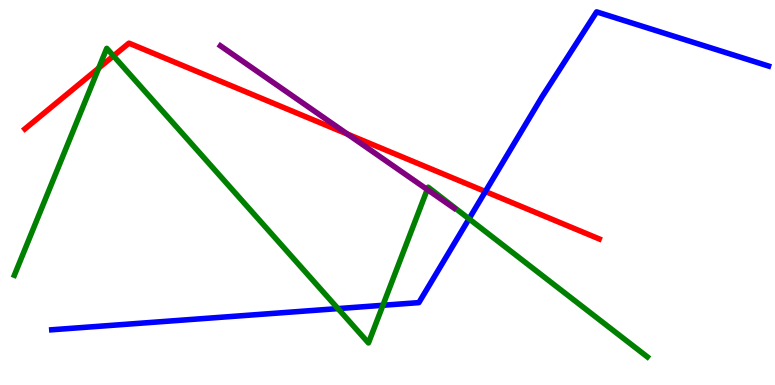[{'lines': ['blue', 'red'], 'intersections': [{'x': 6.26, 'y': 5.03}]}, {'lines': ['green', 'red'], 'intersections': [{'x': 1.27, 'y': 8.23}, {'x': 1.46, 'y': 8.55}]}, {'lines': ['purple', 'red'], 'intersections': [{'x': 4.48, 'y': 6.52}]}, {'lines': ['blue', 'green'], 'intersections': [{'x': 4.36, 'y': 1.98}, {'x': 4.94, 'y': 2.07}, {'x': 6.05, 'y': 4.32}]}, {'lines': ['blue', 'purple'], 'intersections': []}, {'lines': ['green', 'purple'], 'intersections': [{'x': 5.51, 'y': 5.08}]}]